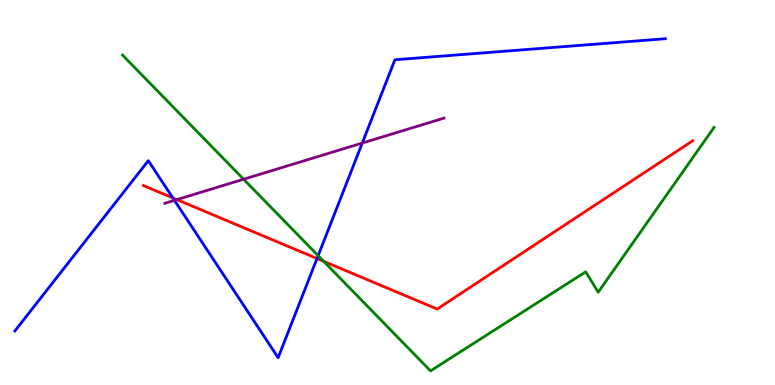[{'lines': ['blue', 'red'], 'intersections': [{'x': 2.23, 'y': 4.86}, {'x': 4.09, 'y': 3.29}]}, {'lines': ['green', 'red'], 'intersections': [{'x': 4.18, 'y': 3.21}]}, {'lines': ['purple', 'red'], 'intersections': [{'x': 2.28, 'y': 4.82}]}, {'lines': ['blue', 'green'], 'intersections': [{'x': 4.1, 'y': 3.36}]}, {'lines': ['blue', 'purple'], 'intersections': [{'x': 2.25, 'y': 4.8}, {'x': 4.67, 'y': 6.28}]}, {'lines': ['green', 'purple'], 'intersections': [{'x': 3.14, 'y': 5.34}]}]